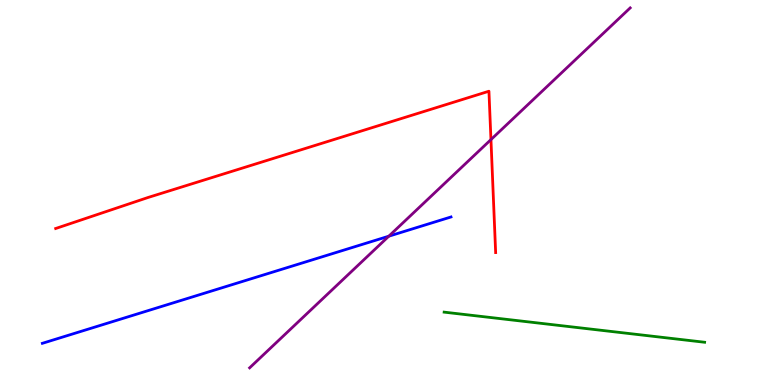[{'lines': ['blue', 'red'], 'intersections': []}, {'lines': ['green', 'red'], 'intersections': []}, {'lines': ['purple', 'red'], 'intersections': [{'x': 6.33, 'y': 6.37}]}, {'lines': ['blue', 'green'], 'intersections': []}, {'lines': ['blue', 'purple'], 'intersections': [{'x': 5.02, 'y': 3.87}]}, {'lines': ['green', 'purple'], 'intersections': []}]